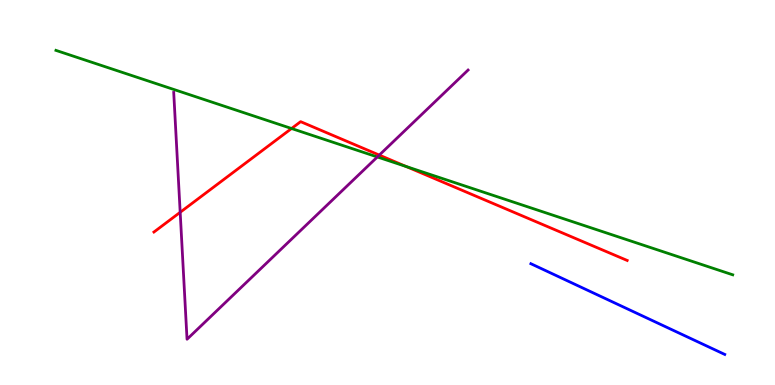[{'lines': ['blue', 'red'], 'intersections': []}, {'lines': ['green', 'red'], 'intersections': [{'x': 3.76, 'y': 6.66}, {'x': 5.24, 'y': 5.67}]}, {'lines': ['purple', 'red'], 'intersections': [{'x': 2.32, 'y': 4.49}, {'x': 4.89, 'y': 5.97}]}, {'lines': ['blue', 'green'], 'intersections': []}, {'lines': ['blue', 'purple'], 'intersections': []}, {'lines': ['green', 'purple'], 'intersections': [{'x': 4.87, 'y': 5.92}]}]